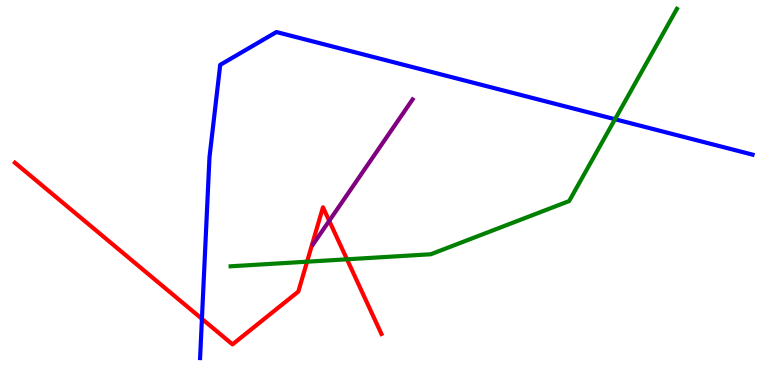[{'lines': ['blue', 'red'], 'intersections': [{'x': 2.61, 'y': 1.72}]}, {'lines': ['green', 'red'], 'intersections': [{'x': 3.96, 'y': 3.2}, {'x': 4.48, 'y': 3.26}]}, {'lines': ['purple', 'red'], 'intersections': [{'x': 4.25, 'y': 4.26}]}, {'lines': ['blue', 'green'], 'intersections': [{'x': 7.94, 'y': 6.9}]}, {'lines': ['blue', 'purple'], 'intersections': []}, {'lines': ['green', 'purple'], 'intersections': []}]